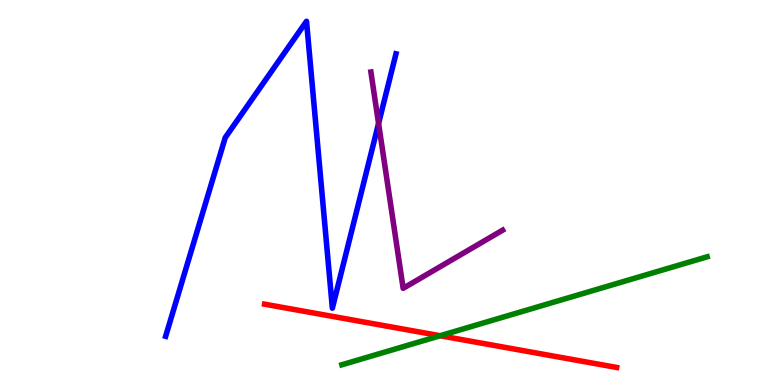[{'lines': ['blue', 'red'], 'intersections': []}, {'lines': ['green', 'red'], 'intersections': [{'x': 5.68, 'y': 1.28}]}, {'lines': ['purple', 'red'], 'intersections': []}, {'lines': ['blue', 'green'], 'intersections': []}, {'lines': ['blue', 'purple'], 'intersections': [{'x': 4.88, 'y': 6.79}]}, {'lines': ['green', 'purple'], 'intersections': []}]